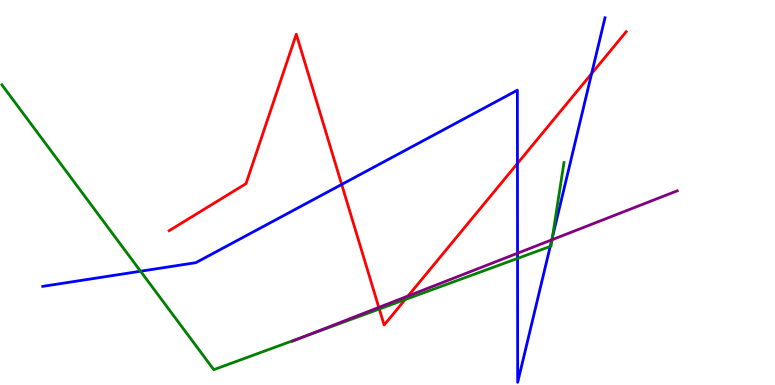[{'lines': ['blue', 'red'], 'intersections': [{'x': 4.41, 'y': 5.21}, {'x': 6.68, 'y': 5.75}, {'x': 7.63, 'y': 8.09}]}, {'lines': ['green', 'red'], 'intersections': [{'x': 4.89, 'y': 1.97}, {'x': 5.23, 'y': 2.22}]}, {'lines': ['purple', 'red'], 'intersections': [{'x': 4.89, 'y': 2.02}, {'x': 5.27, 'y': 2.31}]}, {'lines': ['blue', 'green'], 'intersections': [{'x': 1.81, 'y': 2.96}, {'x': 6.68, 'y': 3.29}, {'x': 7.1, 'y': 3.6}, {'x': 7.13, 'y': 3.83}]}, {'lines': ['blue', 'purple'], 'intersections': [{'x': 6.68, 'y': 3.42}, {'x': 7.12, 'y': 3.77}]}, {'lines': ['green', 'purple'], 'intersections': [{'x': 3.94, 'y': 1.27}, {'x': 7.12, 'y': 3.77}]}]